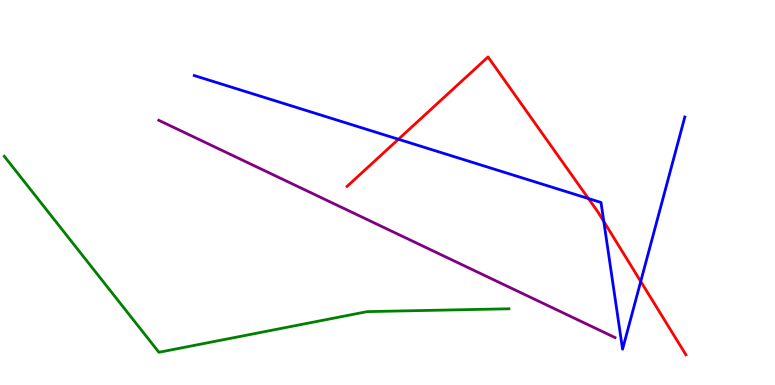[{'lines': ['blue', 'red'], 'intersections': [{'x': 5.14, 'y': 6.38}, {'x': 7.59, 'y': 4.84}, {'x': 7.79, 'y': 4.25}, {'x': 8.27, 'y': 2.69}]}, {'lines': ['green', 'red'], 'intersections': []}, {'lines': ['purple', 'red'], 'intersections': []}, {'lines': ['blue', 'green'], 'intersections': []}, {'lines': ['blue', 'purple'], 'intersections': []}, {'lines': ['green', 'purple'], 'intersections': []}]